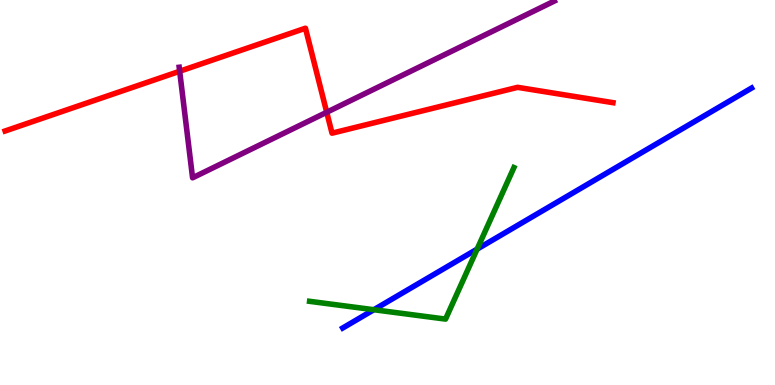[{'lines': ['blue', 'red'], 'intersections': []}, {'lines': ['green', 'red'], 'intersections': []}, {'lines': ['purple', 'red'], 'intersections': [{'x': 2.32, 'y': 8.15}, {'x': 4.22, 'y': 7.08}]}, {'lines': ['blue', 'green'], 'intersections': [{'x': 4.82, 'y': 1.96}, {'x': 6.16, 'y': 3.53}]}, {'lines': ['blue', 'purple'], 'intersections': []}, {'lines': ['green', 'purple'], 'intersections': []}]